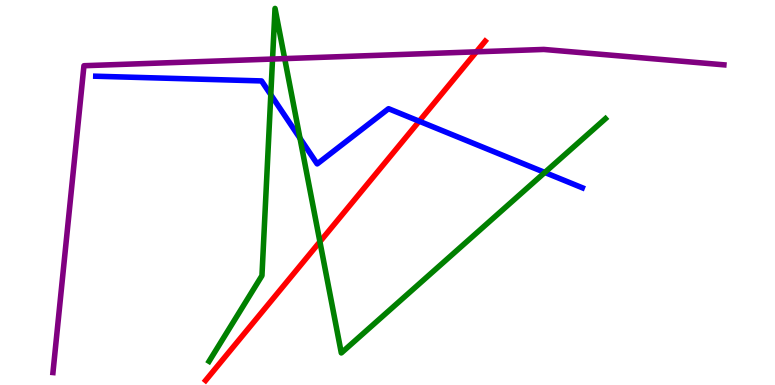[{'lines': ['blue', 'red'], 'intersections': [{'x': 5.41, 'y': 6.85}]}, {'lines': ['green', 'red'], 'intersections': [{'x': 4.13, 'y': 3.72}]}, {'lines': ['purple', 'red'], 'intersections': [{'x': 6.15, 'y': 8.65}]}, {'lines': ['blue', 'green'], 'intersections': [{'x': 3.49, 'y': 7.54}, {'x': 3.87, 'y': 6.41}, {'x': 7.03, 'y': 5.52}]}, {'lines': ['blue', 'purple'], 'intersections': []}, {'lines': ['green', 'purple'], 'intersections': [{'x': 3.52, 'y': 8.47}, {'x': 3.67, 'y': 8.48}]}]